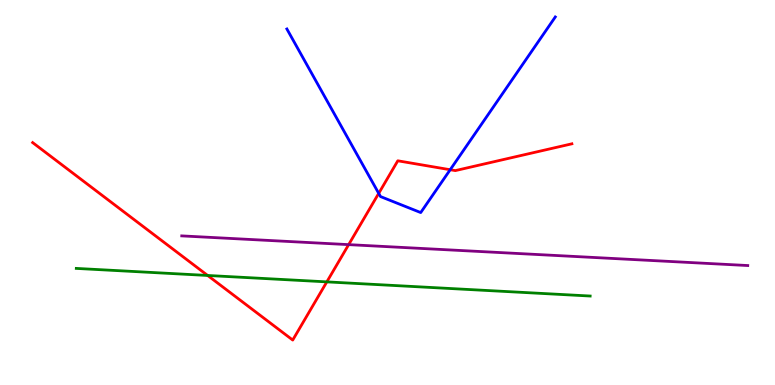[{'lines': ['blue', 'red'], 'intersections': [{'x': 4.89, 'y': 4.98}, {'x': 5.81, 'y': 5.59}]}, {'lines': ['green', 'red'], 'intersections': [{'x': 2.68, 'y': 2.84}, {'x': 4.22, 'y': 2.68}]}, {'lines': ['purple', 'red'], 'intersections': [{'x': 4.5, 'y': 3.65}]}, {'lines': ['blue', 'green'], 'intersections': []}, {'lines': ['blue', 'purple'], 'intersections': []}, {'lines': ['green', 'purple'], 'intersections': []}]